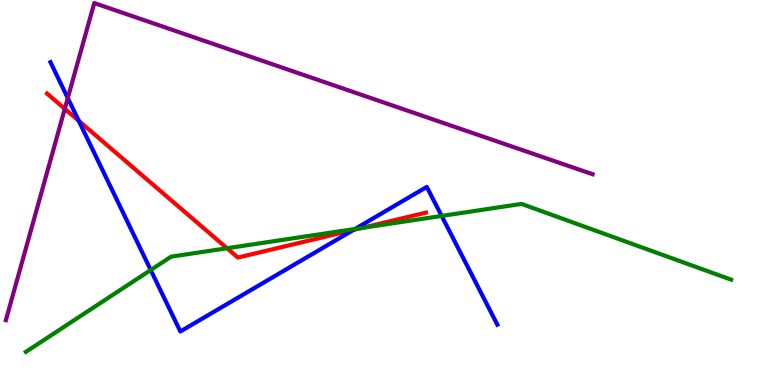[{'lines': ['blue', 'red'], 'intersections': [{'x': 1.02, 'y': 6.86}, {'x': 4.56, 'y': 4.03}]}, {'lines': ['green', 'red'], 'intersections': [{'x': 2.93, 'y': 3.55}, {'x': 4.67, 'y': 4.08}]}, {'lines': ['purple', 'red'], 'intersections': [{'x': 0.836, 'y': 7.17}]}, {'lines': ['blue', 'green'], 'intersections': [{'x': 1.94, 'y': 2.99}, {'x': 4.58, 'y': 4.05}, {'x': 5.7, 'y': 4.39}]}, {'lines': ['blue', 'purple'], 'intersections': [{'x': 0.875, 'y': 7.45}]}, {'lines': ['green', 'purple'], 'intersections': []}]